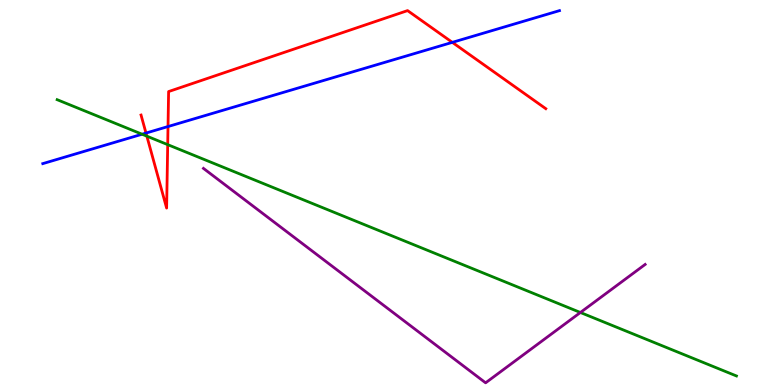[{'lines': ['blue', 'red'], 'intersections': [{'x': 1.88, 'y': 6.54}, {'x': 2.17, 'y': 6.71}, {'x': 5.84, 'y': 8.9}]}, {'lines': ['green', 'red'], 'intersections': [{'x': 1.89, 'y': 6.46}, {'x': 2.16, 'y': 6.24}]}, {'lines': ['purple', 'red'], 'intersections': []}, {'lines': ['blue', 'green'], 'intersections': [{'x': 1.83, 'y': 6.51}]}, {'lines': ['blue', 'purple'], 'intersections': []}, {'lines': ['green', 'purple'], 'intersections': [{'x': 7.49, 'y': 1.88}]}]